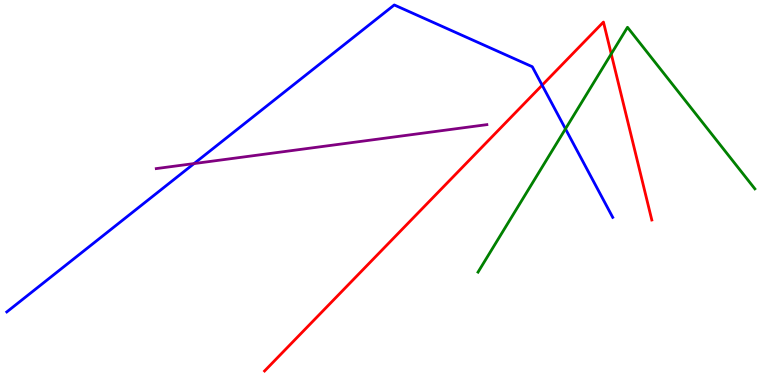[{'lines': ['blue', 'red'], 'intersections': [{'x': 7.0, 'y': 7.79}]}, {'lines': ['green', 'red'], 'intersections': [{'x': 7.89, 'y': 8.6}]}, {'lines': ['purple', 'red'], 'intersections': []}, {'lines': ['blue', 'green'], 'intersections': [{'x': 7.3, 'y': 6.65}]}, {'lines': ['blue', 'purple'], 'intersections': [{'x': 2.5, 'y': 5.75}]}, {'lines': ['green', 'purple'], 'intersections': []}]